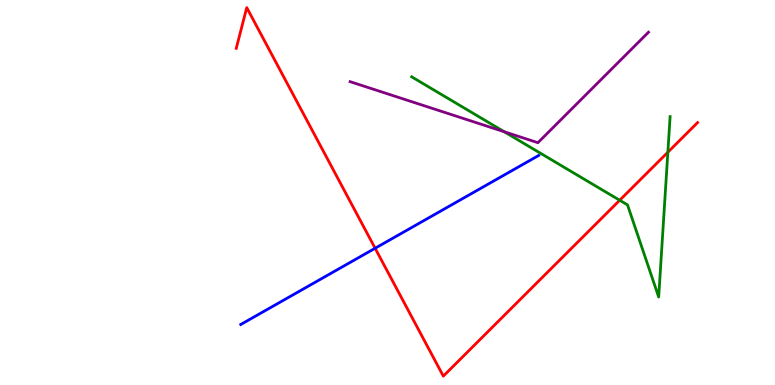[{'lines': ['blue', 'red'], 'intersections': [{'x': 4.84, 'y': 3.55}]}, {'lines': ['green', 'red'], 'intersections': [{'x': 8.0, 'y': 4.8}, {'x': 8.62, 'y': 6.05}]}, {'lines': ['purple', 'red'], 'intersections': []}, {'lines': ['blue', 'green'], 'intersections': []}, {'lines': ['blue', 'purple'], 'intersections': []}, {'lines': ['green', 'purple'], 'intersections': [{'x': 6.51, 'y': 6.58}]}]